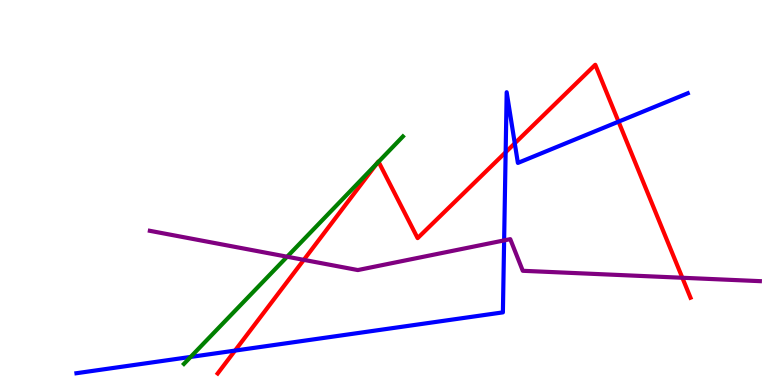[{'lines': ['blue', 'red'], 'intersections': [{'x': 3.03, 'y': 0.894}, {'x': 6.52, 'y': 6.05}, {'x': 6.64, 'y': 6.28}, {'x': 7.98, 'y': 6.84}]}, {'lines': ['green', 'red'], 'intersections': [{'x': 4.86, 'y': 5.75}, {'x': 4.88, 'y': 5.8}]}, {'lines': ['purple', 'red'], 'intersections': [{'x': 3.92, 'y': 3.25}, {'x': 8.8, 'y': 2.79}]}, {'lines': ['blue', 'green'], 'intersections': [{'x': 2.46, 'y': 0.729}]}, {'lines': ['blue', 'purple'], 'intersections': [{'x': 6.5, 'y': 3.76}]}, {'lines': ['green', 'purple'], 'intersections': [{'x': 3.7, 'y': 3.33}]}]